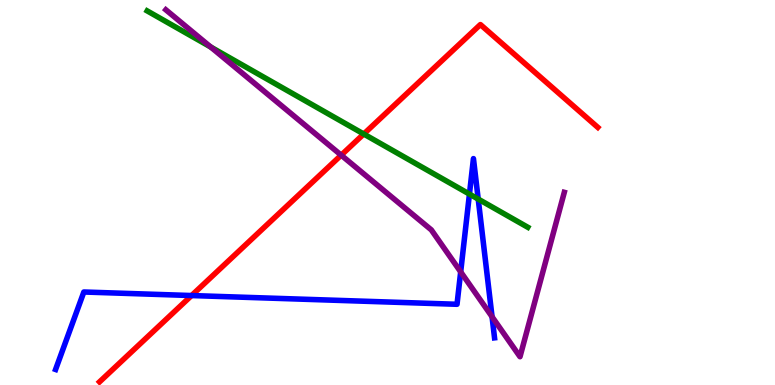[{'lines': ['blue', 'red'], 'intersections': [{'x': 2.47, 'y': 2.32}]}, {'lines': ['green', 'red'], 'intersections': [{'x': 4.69, 'y': 6.52}]}, {'lines': ['purple', 'red'], 'intersections': [{'x': 4.4, 'y': 5.97}]}, {'lines': ['blue', 'green'], 'intersections': [{'x': 6.06, 'y': 4.96}, {'x': 6.17, 'y': 4.83}]}, {'lines': ['blue', 'purple'], 'intersections': [{'x': 5.94, 'y': 2.94}, {'x': 6.35, 'y': 1.77}]}, {'lines': ['green', 'purple'], 'intersections': [{'x': 2.72, 'y': 8.78}]}]